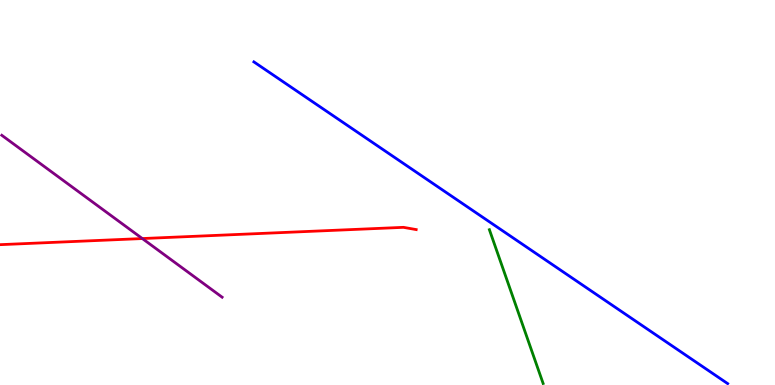[{'lines': ['blue', 'red'], 'intersections': []}, {'lines': ['green', 'red'], 'intersections': []}, {'lines': ['purple', 'red'], 'intersections': [{'x': 1.84, 'y': 3.8}]}, {'lines': ['blue', 'green'], 'intersections': []}, {'lines': ['blue', 'purple'], 'intersections': []}, {'lines': ['green', 'purple'], 'intersections': []}]